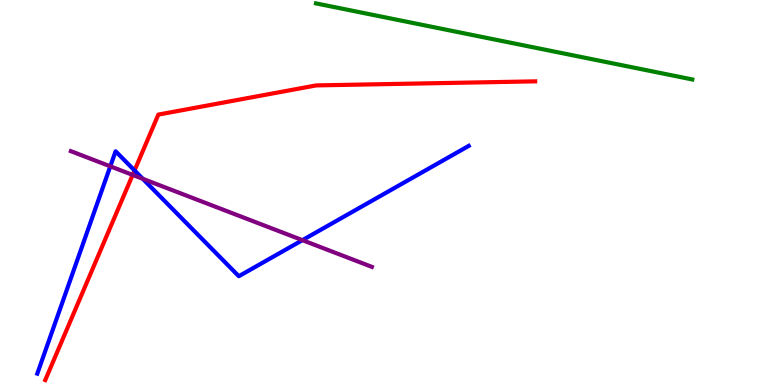[{'lines': ['blue', 'red'], 'intersections': [{'x': 1.74, 'y': 5.57}]}, {'lines': ['green', 'red'], 'intersections': []}, {'lines': ['purple', 'red'], 'intersections': [{'x': 1.71, 'y': 5.46}]}, {'lines': ['blue', 'green'], 'intersections': []}, {'lines': ['blue', 'purple'], 'intersections': [{'x': 1.42, 'y': 5.68}, {'x': 1.84, 'y': 5.36}, {'x': 3.9, 'y': 3.76}]}, {'lines': ['green', 'purple'], 'intersections': []}]